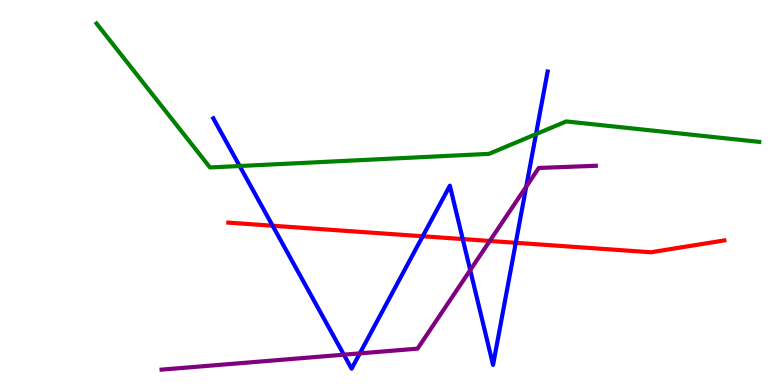[{'lines': ['blue', 'red'], 'intersections': [{'x': 3.52, 'y': 4.14}, {'x': 5.45, 'y': 3.86}, {'x': 5.97, 'y': 3.79}, {'x': 6.66, 'y': 3.69}]}, {'lines': ['green', 'red'], 'intersections': []}, {'lines': ['purple', 'red'], 'intersections': [{'x': 6.32, 'y': 3.74}]}, {'lines': ['blue', 'green'], 'intersections': [{'x': 3.09, 'y': 5.69}, {'x': 6.92, 'y': 6.52}]}, {'lines': ['blue', 'purple'], 'intersections': [{'x': 4.44, 'y': 0.788}, {'x': 4.64, 'y': 0.822}, {'x': 6.07, 'y': 2.98}, {'x': 6.79, 'y': 5.15}]}, {'lines': ['green', 'purple'], 'intersections': []}]